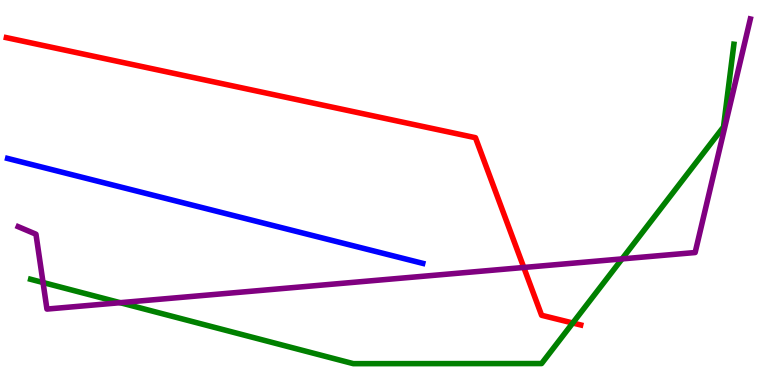[{'lines': ['blue', 'red'], 'intersections': []}, {'lines': ['green', 'red'], 'intersections': [{'x': 7.39, 'y': 1.61}]}, {'lines': ['purple', 'red'], 'intersections': [{'x': 6.76, 'y': 3.05}]}, {'lines': ['blue', 'green'], 'intersections': []}, {'lines': ['blue', 'purple'], 'intersections': []}, {'lines': ['green', 'purple'], 'intersections': [{'x': 0.555, 'y': 2.66}, {'x': 1.55, 'y': 2.14}, {'x': 8.03, 'y': 3.28}]}]